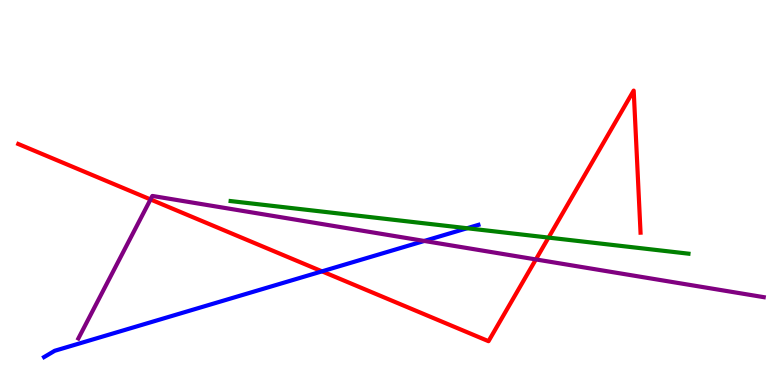[{'lines': ['blue', 'red'], 'intersections': [{'x': 4.15, 'y': 2.95}]}, {'lines': ['green', 'red'], 'intersections': [{'x': 7.08, 'y': 3.83}]}, {'lines': ['purple', 'red'], 'intersections': [{'x': 1.94, 'y': 4.82}, {'x': 6.91, 'y': 3.26}]}, {'lines': ['blue', 'green'], 'intersections': [{'x': 6.03, 'y': 4.07}]}, {'lines': ['blue', 'purple'], 'intersections': [{'x': 5.47, 'y': 3.74}]}, {'lines': ['green', 'purple'], 'intersections': []}]